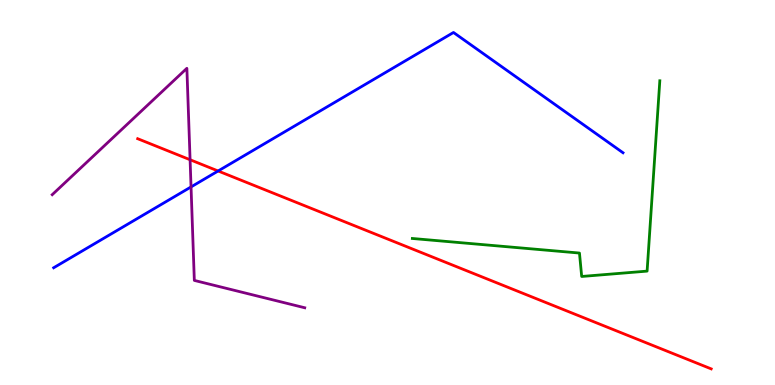[{'lines': ['blue', 'red'], 'intersections': [{'x': 2.81, 'y': 5.56}]}, {'lines': ['green', 'red'], 'intersections': []}, {'lines': ['purple', 'red'], 'intersections': [{'x': 2.45, 'y': 5.85}]}, {'lines': ['blue', 'green'], 'intersections': []}, {'lines': ['blue', 'purple'], 'intersections': [{'x': 2.47, 'y': 5.14}]}, {'lines': ['green', 'purple'], 'intersections': []}]